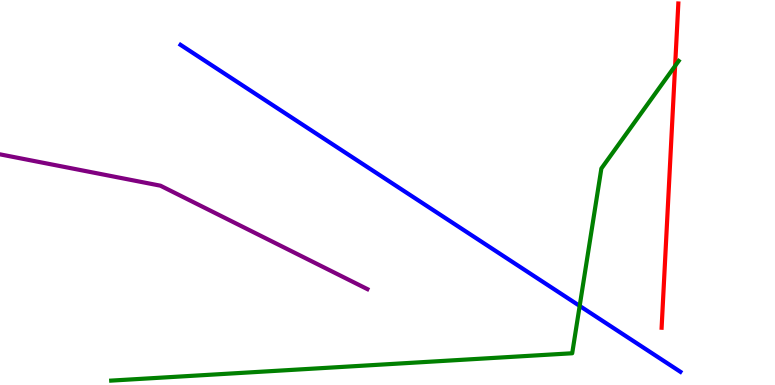[{'lines': ['blue', 'red'], 'intersections': []}, {'lines': ['green', 'red'], 'intersections': [{'x': 8.71, 'y': 8.29}]}, {'lines': ['purple', 'red'], 'intersections': []}, {'lines': ['blue', 'green'], 'intersections': [{'x': 7.48, 'y': 2.05}]}, {'lines': ['blue', 'purple'], 'intersections': []}, {'lines': ['green', 'purple'], 'intersections': []}]